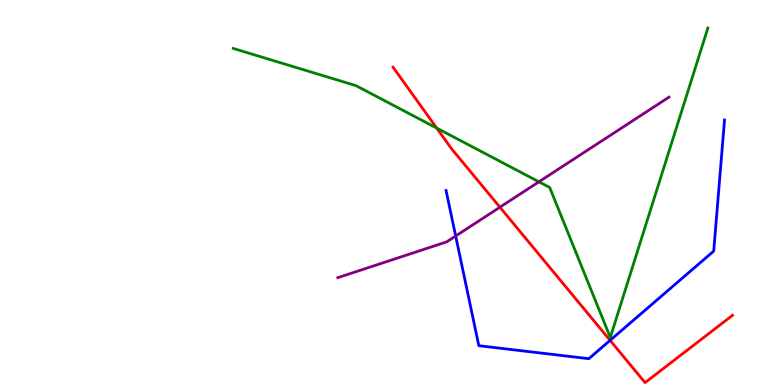[{'lines': ['blue', 'red'], 'intersections': [{'x': 7.87, 'y': 1.16}]}, {'lines': ['green', 'red'], 'intersections': [{'x': 5.64, 'y': 6.67}]}, {'lines': ['purple', 'red'], 'intersections': [{'x': 6.45, 'y': 4.62}]}, {'lines': ['blue', 'green'], 'intersections': []}, {'lines': ['blue', 'purple'], 'intersections': [{'x': 5.88, 'y': 3.87}]}, {'lines': ['green', 'purple'], 'intersections': [{'x': 6.95, 'y': 5.28}]}]